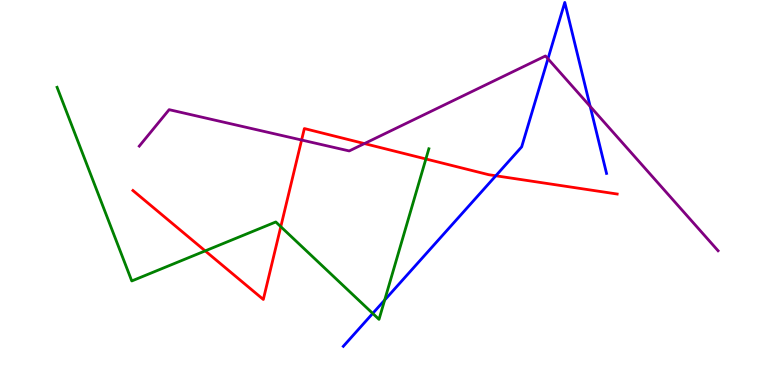[{'lines': ['blue', 'red'], 'intersections': [{'x': 6.4, 'y': 5.43}]}, {'lines': ['green', 'red'], 'intersections': [{'x': 2.65, 'y': 3.48}, {'x': 3.62, 'y': 4.11}, {'x': 5.5, 'y': 5.87}]}, {'lines': ['purple', 'red'], 'intersections': [{'x': 3.89, 'y': 6.36}, {'x': 4.7, 'y': 6.27}]}, {'lines': ['blue', 'green'], 'intersections': [{'x': 4.81, 'y': 1.86}, {'x': 4.96, 'y': 2.21}]}, {'lines': ['blue', 'purple'], 'intersections': [{'x': 7.07, 'y': 8.47}, {'x': 7.62, 'y': 7.24}]}, {'lines': ['green', 'purple'], 'intersections': []}]